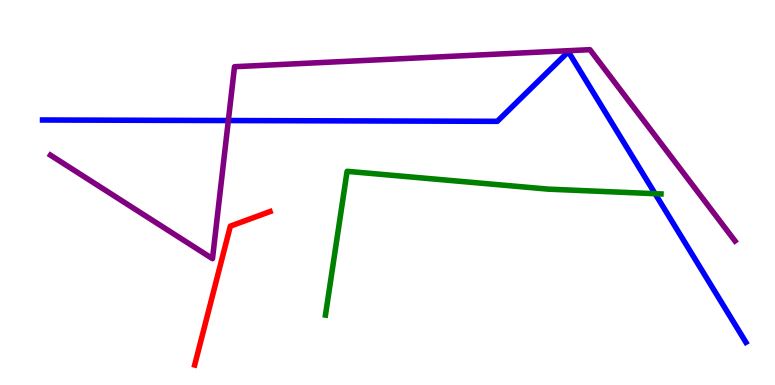[{'lines': ['blue', 'red'], 'intersections': []}, {'lines': ['green', 'red'], 'intersections': []}, {'lines': ['purple', 'red'], 'intersections': []}, {'lines': ['blue', 'green'], 'intersections': [{'x': 8.45, 'y': 4.97}]}, {'lines': ['blue', 'purple'], 'intersections': [{'x': 2.95, 'y': 6.87}]}, {'lines': ['green', 'purple'], 'intersections': []}]